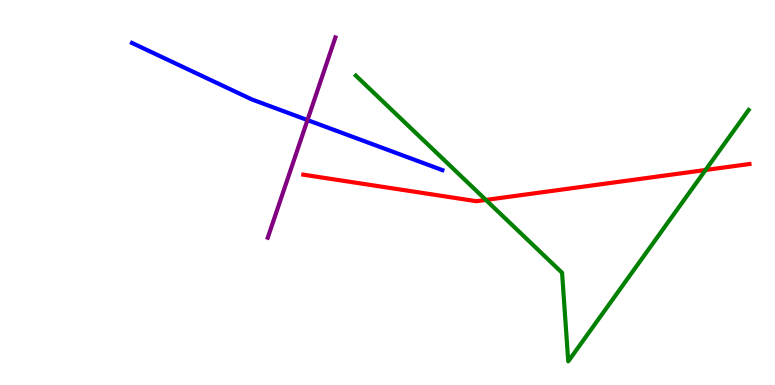[{'lines': ['blue', 'red'], 'intersections': []}, {'lines': ['green', 'red'], 'intersections': [{'x': 6.27, 'y': 4.81}, {'x': 9.1, 'y': 5.58}]}, {'lines': ['purple', 'red'], 'intersections': []}, {'lines': ['blue', 'green'], 'intersections': []}, {'lines': ['blue', 'purple'], 'intersections': [{'x': 3.97, 'y': 6.88}]}, {'lines': ['green', 'purple'], 'intersections': []}]